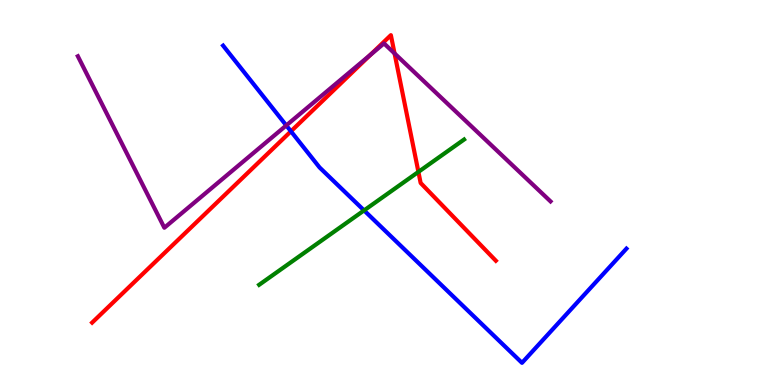[{'lines': ['blue', 'red'], 'intersections': [{'x': 3.75, 'y': 6.59}]}, {'lines': ['green', 'red'], 'intersections': [{'x': 5.4, 'y': 5.54}]}, {'lines': ['purple', 'red'], 'intersections': [{'x': 4.78, 'y': 8.58}, {'x': 5.09, 'y': 8.61}]}, {'lines': ['blue', 'green'], 'intersections': [{'x': 4.7, 'y': 4.53}]}, {'lines': ['blue', 'purple'], 'intersections': [{'x': 3.69, 'y': 6.74}]}, {'lines': ['green', 'purple'], 'intersections': []}]